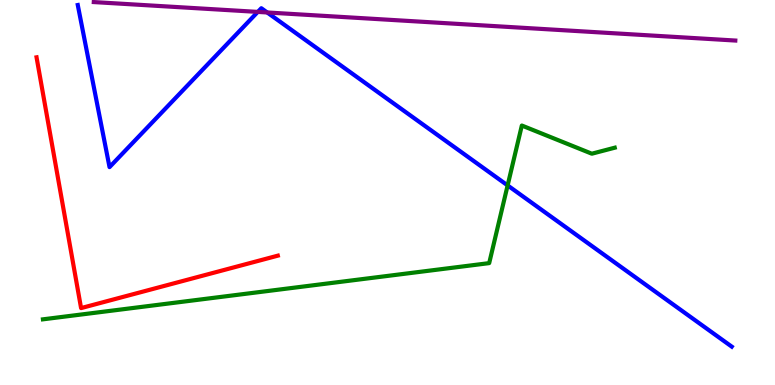[{'lines': ['blue', 'red'], 'intersections': []}, {'lines': ['green', 'red'], 'intersections': []}, {'lines': ['purple', 'red'], 'intersections': []}, {'lines': ['blue', 'green'], 'intersections': [{'x': 6.55, 'y': 5.18}]}, {'lines': ['blue', 'purple'], 'intersections': [{'x': 3.33, 'y': 9.69}, {'x': 3.45, 'y': 9.68}]}, {'lines': ['green', 'purple'], 'intersections': []}]